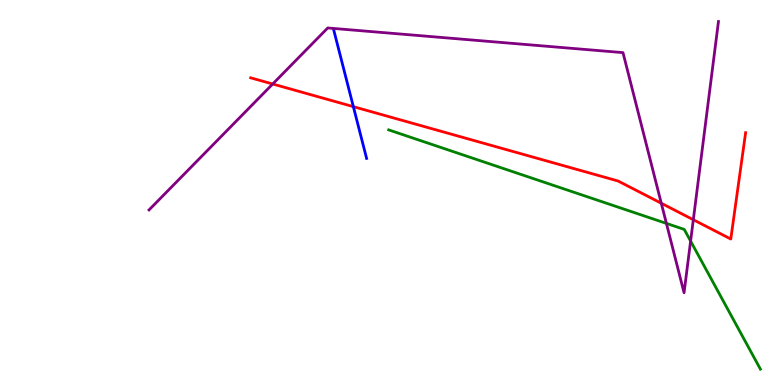[{'lines': ['blue', 'red'], 'intersections': [{'x': 4.56, 'y': 7.23}]}, {'lines': ['green', 'red'], 'intersections': []}, {'lines': ['purple', 'red'], 'intersections': [{'x': 3.52, 'y': 7.82}, {'x': 8.53, 'y': 4.72}, {'x': 8.95, 'y': 4.29}]}, {'lines': ['blue', 'green'], 'intersections': []}, {'lines': ['blue', 'purple'], 'intersections': []}, {'lines': ['green', 'purple'], 'intersections': [{'x': 8.6, 'y': 4.2}, {'x': 8.91, 'y': 3.74}]}]